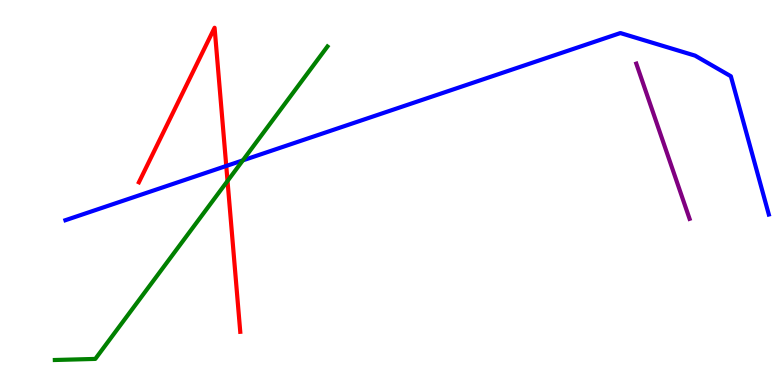[{'lines': ['blue', 'red'], 'intersections': [{'x': 2.92, 'y': 5.69}]}, {'lines': ['green', 'red'], 'intersections': [{'x': 2.94, 'y': 5.3}]}, {'lines': ['purple', 'red'], 'intersections': []}, {'lines': ['blue', 'green'], 'intersections': [{'x': 3.13, 'y': 5.83}]}, {'lines': ['blue', 'purple'], 'intersections': []}, {'lines': ['green', 'purple'], 'intersections': []}]